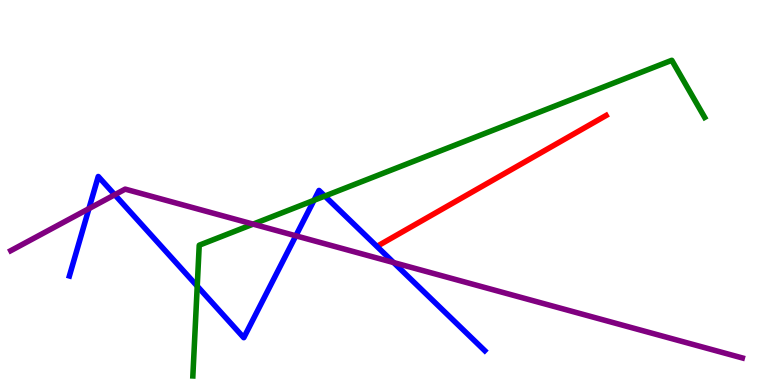[{'lines': ['blue', 'red'], 'intersections': []}, {'lines': ['green', 'red'], 'intersections': []}, {'lines': ['purple', 'red'], 'intersections': []}, {'lines': ['blue', 'green'], 'intersections': [{'x': 2.54, 'y': 2.57}, {'x': 4.05, 'y': 4.8}, {'x': 4.19, 'y': 4.91}]}, {'lines': ['blue', 'purple'], 'intersections': [{'x': 1.15, 'y': 4.58}, {'x': 1.48, 'y': 4.94}, {'x': 3.82, 'y': 3.88}, {'x': 5.08, 'y': 3.18}]}, {'lines': ['green', 'purple'], 'intersections': [{'x': 3.27, 'y': 4.18}]}]